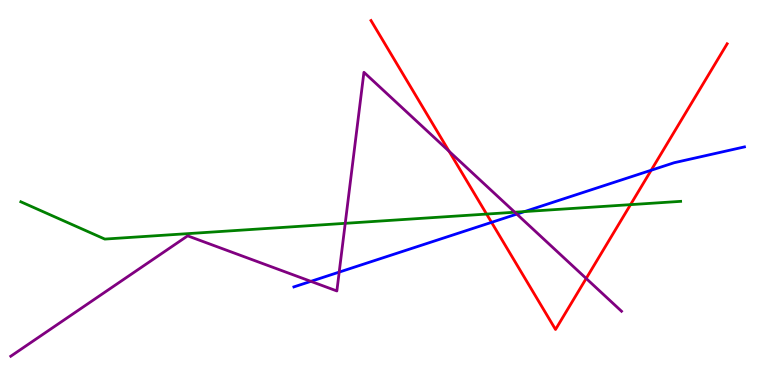[{'lines': ['blue', 'red'], 'intersections': [{'x': 6.34, 'y': 4.22}, {'x': 8.4, 'y': 5.58}]}, {'lines': ['green', 'red'], 'intersections': [{'x': 6.28, 'y': 4.44}, {'x': 8.14, 'y': 4.68}]}, {'lines': ['purple', 'red'], 'intersections': [{'x': 5.79, 'y': 6.07}, {'x': 7.56, 'y': 2.77}]}, {'lines': ['blue', 'green'], 'intersections': [{'x': 6.77, 'y': 4.5}]}, {'lines': ['blue', 'purple'], 'intersections': [{'x': 4.01, 'y': 2.69}, {'x': 4.38, 'y': 2.93}, {'x': 6.67, 'y': 4.44}]}, {'lines': ['green', 'purple'], 'intersections': [{'x': 4.45, 'y': 4.2}, {'x': 6.64, 'y': 4.49}]}]